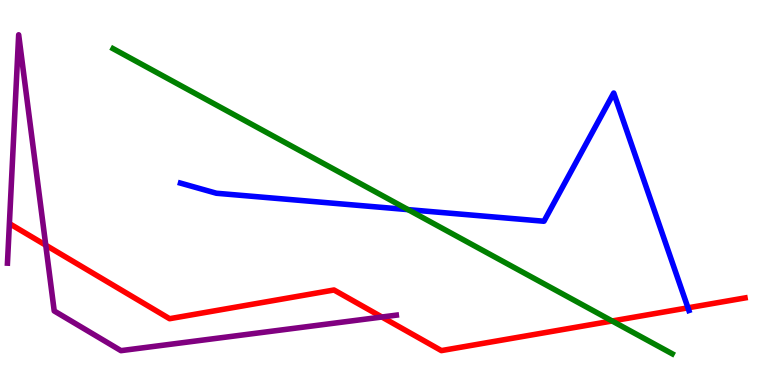[{'lines': ['blue', 'red'], 'intersections': [{'x': 8.88, 'y': 2.0}]}, {'lines': ['green', 'red'], 'intersections': [{'x': 7.9, 'y': 1.66}]}, {'lines': ['purple', 'red'], 'intersections': [{'x': 0.59, 'y': 3.63}, {'x': 4.93, 'y': 1.77}]}, {'lines': ['blue', 'green'], 'intersections': [{'x': 5.27, 'y': 4.56}]}, {'lines': ['blue', 'purple'], 'intersections': []}, {'lines': ['green', 'purple'], 'intersections': []}]